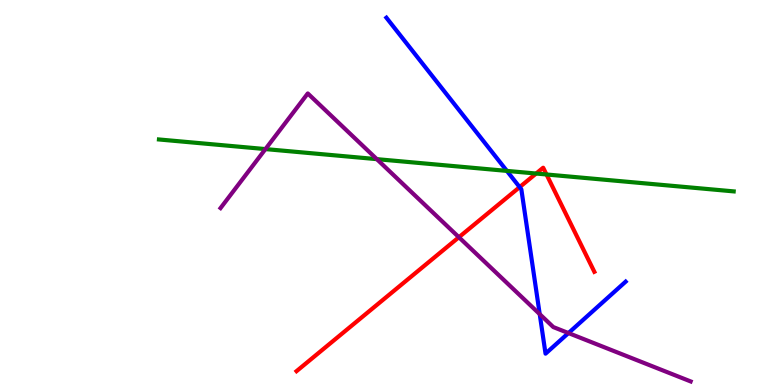[{'lines': ['blue', 'red'], 'intersections': [{'x': 6.7, 'y': 5.14}]}, {'lines': ['green', 'red'], 'intersections': [{'x': 6.92, 'y': 5.49}, {'x': 7.05, 'y': 5.47}]}, {'lines': ['purple', 'red'], 'intersections': [{'x': 5.92, 'y': 3.84}]}, {'lines': ['blue', 'green'], 'intersections': [{'x': 6.54, 'y': 5.56}]}, {'lines': ['blue', 'purple'], 'intersections': [{'x': 6.96, 'y': 1.84}, {'x': 7.33, 'y': 1.35}]}, {'lines': ['green', 'purple'], 'intersections': [{'x': 3.43, 'y': 6.13}, {'x': 4.86, 'y': 5.87}]}]